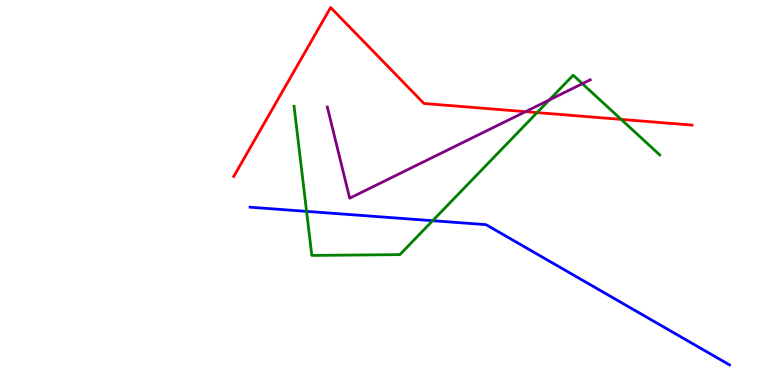[{'lines': ['blue', 'red'], 'intersections': []}, {'lines': ['green', 'red'], 'intersections': [{'x': 6.93, 'y': 7.08}, {'x': 8.01, 'y': 6.9}]}, {'lines': ['purple', 'red'], 'intersections': [{'x': 6.78, 'y': 7.1}]}, {'lines': ['blue', 'green'], 'intersections': [{'x': 3.96, 'y': 4.51}, {'x': 5.58, 'y': 4.27}]}, {'lines': ['blue', 'purple'], 'intersections': []}, {'lines': ['green', 'purple'], 'intersections': [{'x': 7.09, 'y': 7.4}, {'x': 7.51, 'y': 7.83}]}]